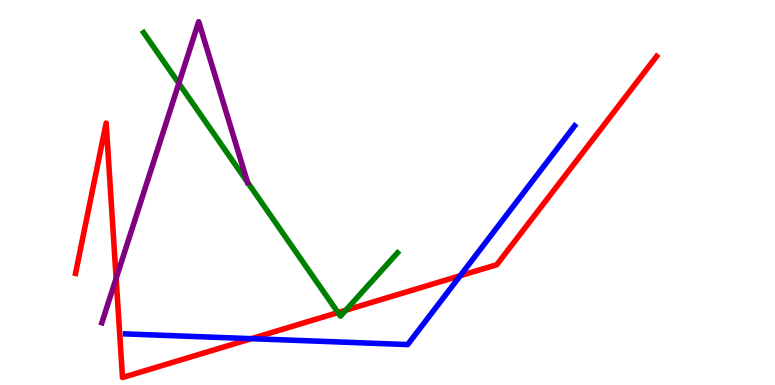[{'lines': ['blue', 'red'], 'intersections': [{'x': 3.24, 'y': 1.2}, {'x': 5.94, 'y': 2.84}]}, {'lines': ['green', 'red'], 'intersections': [{'x': 4.36, 'y': 1.88}, {'x': 4.46, 'y': 1.94}]}, {'lines': ['purple', 'red'], 'intersections': [{'x': 1.5, 'y': 2.77}]}, {'lines': ['blue', 'green'], 'intersections': []}, {'lines': ['blue', 'purple'], 'intersections': []}, {'lines': ['green', 'purple'], 'intersections': [{'x': 2.31, 'y': 7.83}, {'x': 3.19, 'y': 5.27}]}]